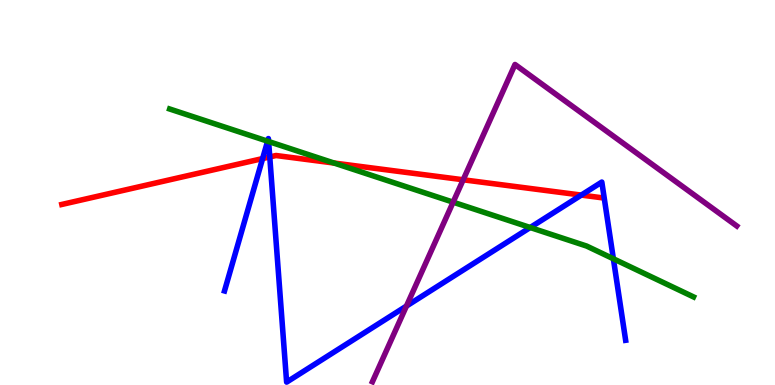[{'lines': ['blue', 'red'], 'intersections': [{'x': 3.39, 'y': 5.88}, {'x': 3.48, 'y': 5.92}, {'x': 7.5, 'y': 4.93}]}, {'lines': ['green', 'red'], 'intersections': [{'x': 4.31, 'y': 5.77}]}, {'lines': ['purple', 'red'], 'intersections': [{'x': 5.98, 'y': 5.33}]}, {'lines': ['blue', 'green'], 'intersections': [{'x': 3.45, 'y': 6.33}, {'x': 3.47, 'y': 6.32}, {'x': 6.84, 'y': 4.09}, {'x': 7.91, 'y': 3.28}]}, {'lines': ['blue', 'purple'], 'intersections': [{'x': 5.24, 'y': 2.05}]}, {'lines': ['green', 'purple'], 'intersections': [{'x': 5.85, 'y': 4.75}]}]